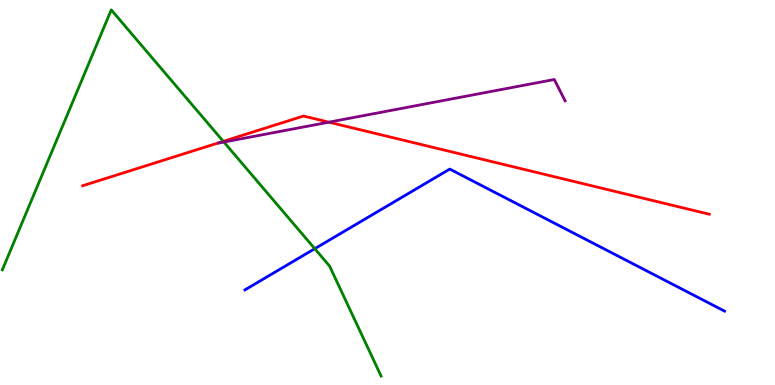[{'lines': ['blue', 'red'], 'intersections': []}, {'lines': ['green', 'red'], 'intersections': [{'x': 2.88, 'y': 6.33}]}, {'lines': ['purple', 'red'], 'intersections': [{'x': 4.24, 'y': 6.83}]}, {'lines': ['blue', 'green'], 'intersections': [{'x': 4.06, 'y': 3.54}]}, {'lines': ['blue', 'purple'], 'intersections': []}, {'lines': ['green', 'purple'], 'intersections': [{'x': 2.89, 'y': 6.31}]}]